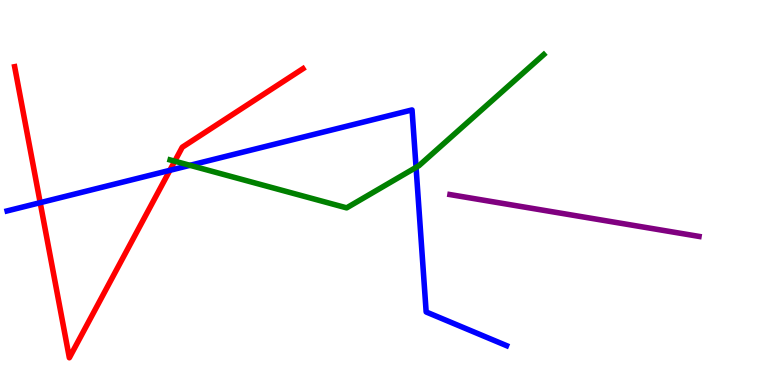[{'lines': ['blue', 'red'], 'intersections': [{'x': 0.519, 'y': 4.74}, {'x': 2.19, 'y': 5.58}]}, {'lines': ['green', 'red'], 'intersections': [{'x': 2.26, 'y': 5.81}]}, {'lines': ['purple', 'red'], 'intersections': []}, {'lines': ['blue', 'green'], 'intersections': [{'x': 2.45, 'y': 5.71}, {'x': 5.37, 'y': 5.65}]}, {'lines': ['blue', 'purple'], 'intersections': []}, {'lines': ['green', 'purple'], 'intersections': []}]